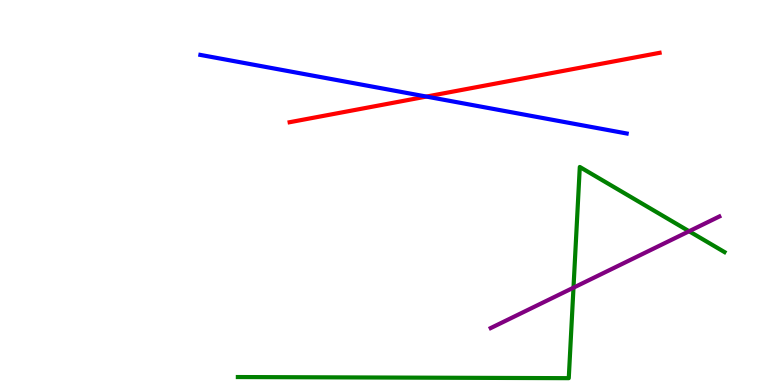[{'lines': ['blue', 'red'], 'intersections': [{'x': 5.5, 'y': 7.49}]}, {'lines': ['green', 'red'], 'intersections': []}, {'lines': ['purple', 'red'], 'intersections': []}, {'lines': ['blue', 'green'], 'intersections': []}, {'lines': ['blue', 'purple'], 'intersections': []}, {'lines': ['green', 'purple'], 'intersections': [{'x': 7.4, 'y': 2.53}, {'x': 8.89, 'y': 3.99}]}]